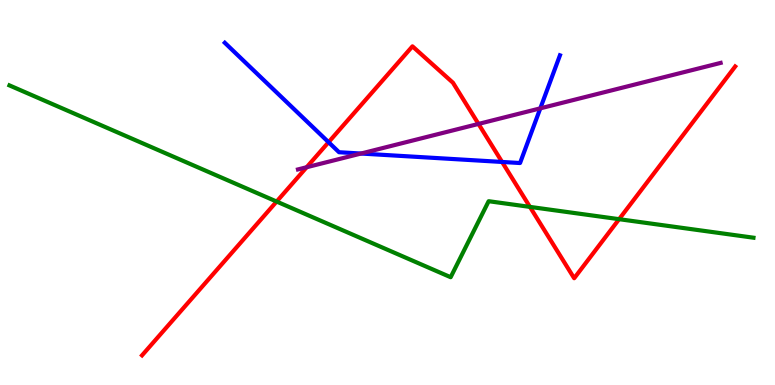[{'lines': ['blue', 'red'], 'intersections': [{'x': 4.24, 'y': 6.31}, {'x': 6.48, 'y': 5.79}]}, {'lines': ['green', 'red'], 'intersections': [{'x': 3.57, 'y': 4.76}, {'x': 6.84, 'y': 4.63}, {'x': 7.99, 'y': 4.31}]}, {'lines': ['purple', 'red'], 'intersections': [{'x': 3.96, 'y': 5.66}, {'x': 6.17, 'y': 6.78}]}, {'lines': ['blue', 'green'], 'intersections': []}, {'lines': ['blue', 'purple'], 'intersections': [{'x': 4.66, 'y': 6.01}, {'x': 6.97, 'y': 7.19}]}, {'lines': ['green', 'purple'], 'intersections': []}]